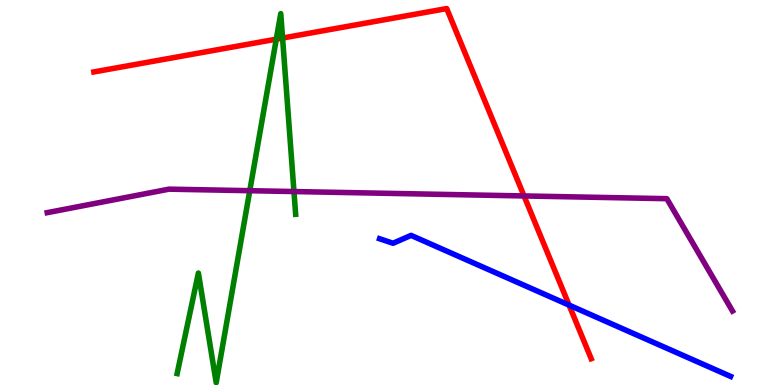[{'lines': ['blue', 'red'], 'intersections': [{'x': 7.34, 'y': 2.07}]}, {'lines': ['green', 'red'], 'intersections': [{'x': 3.56, 'y': 8.98}, {'x': 3.65, 'y': 9.01}]}, {'lines': ['purple', 'red'], 'intersections': [{'x': 6.76, 'y': 4.91}]}, {'lines': ['blue', 'green'], 'intersections': []}, {'lines': ['blue', 'purple'], 'intersections': []}, {'lines': ['green', 'purple'], 'intersections': [{'x': 3.22, 'y': 5.05}, {'x': 3.79, 'y': 5.02}]}]